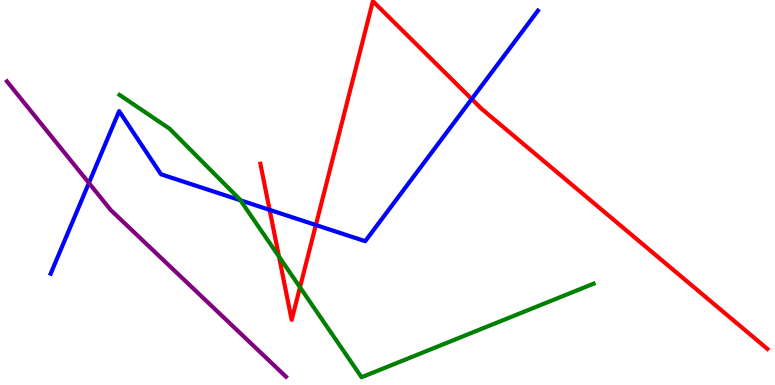[{'lines': ['blue', 'red'], 'intersections': [{'x': 3.48, 'y': 4.55}, {'x': 4.08, 'y': 4.16}, {'x': 6.09, 'y': 7.43}]}, {'lines': ['green', 'red'], 'intersections': [{'x': 3.6, 'y': 3.33}, {'x': 3.87, 'y': 2.54}]}, {'lines': ['purple', 'red'], 'intersections': []}, {'lines': ['blue', 'green'], 'intersections': [{'x': 3.1, 'y': 4.8}]}, {'lines': ['blue', 'purple'], 'intersections': [{'x': 1.15, 'y': 5.25}]}, {'lines': ['green', 'purple'], 'intersections': []}]